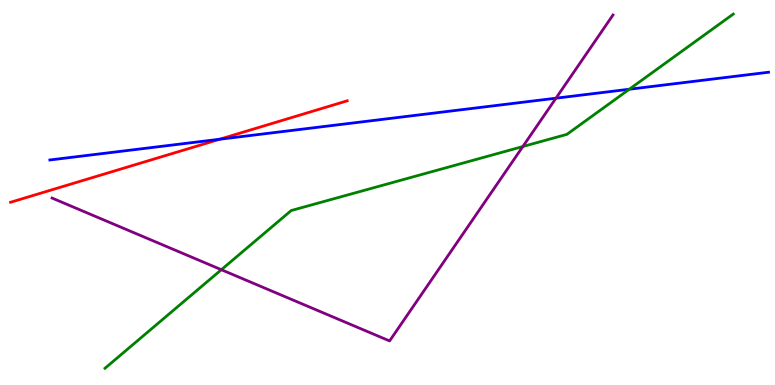[{'lines': ['blue', 'red'], 'intersections': [{'x': 2.83, 'y': 6.38}]}, {'lines': ['green', 'red'], 'intersections': []}, {'lines': ['purple', 'red'], 'intersections': []}, {'lines': ['blue', 'green'], 'intersections': [{'x': 8.12, 'y': 7.68}]}, {'lines': ['blue', 'purple'], 'intersections': [{'x': 7.17, 'y': 7.45}]}, {'lines': ['green', 'purple'], 'intersections': [{'x': 2.86, 'y': 2.99}, {'x': 6.75, 'y': 6.19}]}]